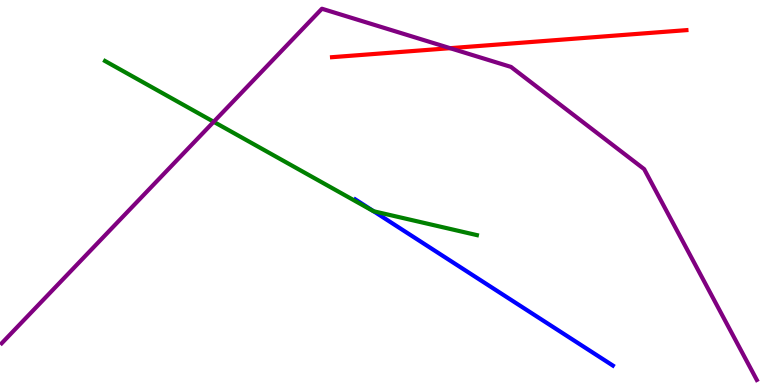[{'lines': ['blue', 'red'], 'intersections': []}, {'lines': ['green', 'red'], 'intersections': []}, {'lines': ['purple', 'red'], 'intersections': [{'x': 5.81, 'y': 8.75}]}, {'lines': ['blue', 'green'], 'intersections': [{'x': 4.82, 'y': 4.51}]}, {'lines': ['blue', 'purple'], 'intersections': []}, {'lines': ['green', 'purple'], 'intersections': [{'x': 2.76, 'y': 6.84}]}]